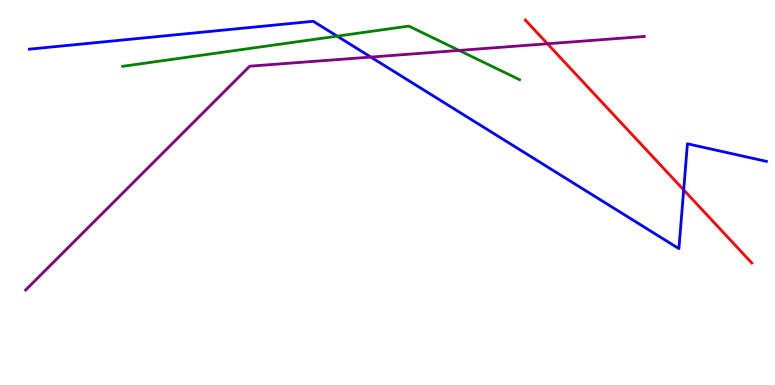[{'lines': ['blue', 'red'], 'intersections': [{'x': 8.82, 'y': 5.07}]}, {'lines': ['green', 'red'], 'intersections': []}, {'lines': ['purple', 'red'], 'intersections': [{'x': 7.06, 'y': 8.86}]}, {'lines': ['blue', 'green'], 'intersections': [{'x': 4.35, 'y': 9.06}]}, {'lines': ['blue', 'purple'], 'intersections': [{'x': 4.78, 'y': 8.52}]}, {'lines': ['green', 'purple'], 'intersections': [{'x': 5.92, 'y': 8.69}]}]